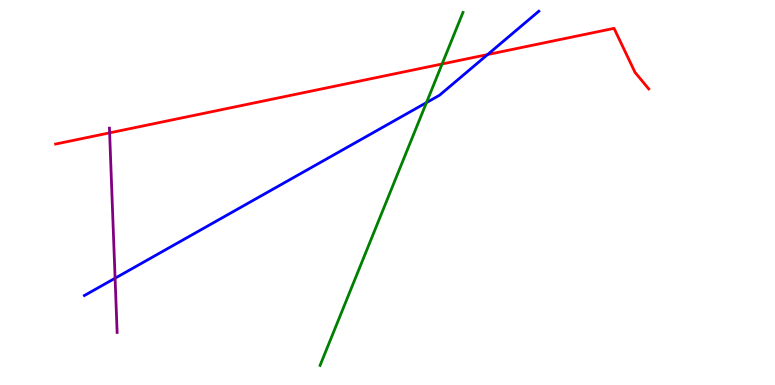[{'lines': ['blue', 'red'], 'intersections': [{'x': 6.29, 'y': 8.58}]}, {'lines': ['green', 'red'], 'intersections': [{'x': 5.7, 'y': 8.34}]}, {'lines': ['purple', 'red'], 'intersections': [{'x': 1.41, 'y': 6.55}]}, {'lines': ['blue', 'green'], 'intersections': [{'x': 5.5, 'y': 7.33}]}, {'lines': ['blue', 'purple'], 'intersections': [{'x': 1.49, 'y': 2.77}]}, {'lines': ['green', 'purple'], 'intersections': []}]